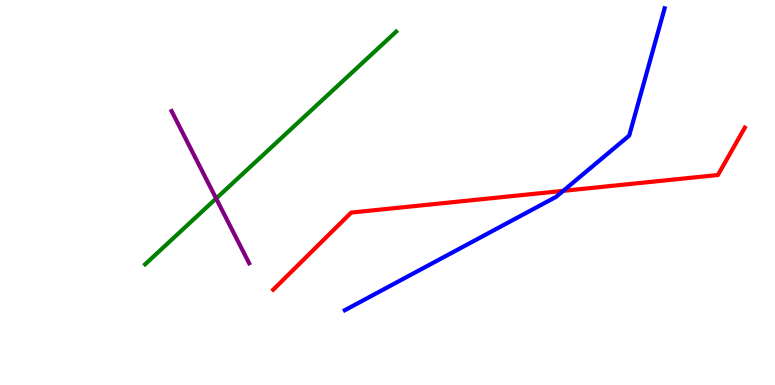[{'lines': ['blue', 'red'], 'intersections': [{'x': 7.27, 'y': 5.04}]}, {'lines': ['green', 'red'], 'intersections': []}, {'lines': ['purple', 'red'], 'intersections': []}, {'lines': ['blue', 'green'], 'intersections': []}, {'lines': ['blue', 'purple'], 'intersections': []}, {'lines': ['green', 'purple'], 'intersections': [{'x': 2.79, 'y': 4.84}]}]